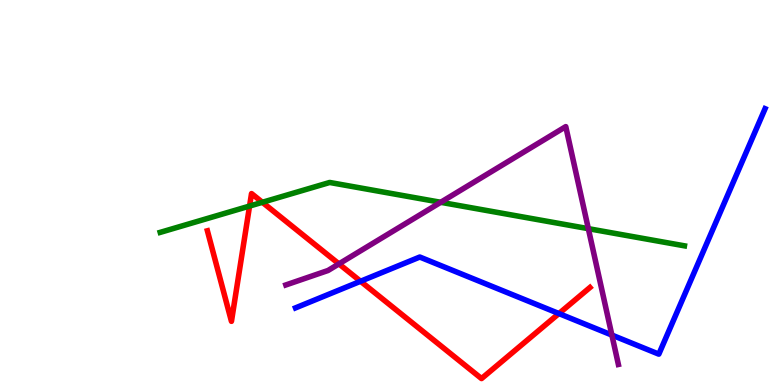[{'lines': ['blue', 'red'], 'intersections': [{'x': 4.65, 'y': 2.69}, {'x': 7.21, 'y': 1.86}]}, {'lines': ['green', 'red'], 'intersections': [{'x': 3.22, 'y': 4.65}, {'x': 3.39, 'y': 4.75}]}, {'lines': ['purple', 'red'], 'intersections': [{'x': 4.37, 'y': 3.15}]}, {'lines': ['blue', 'green'], 'intersections': []}, {'lines': ['blue', 'purple'], 'intersections': [{'x': 7.9, 'y': 1.3}]}, {'lines': ['green', 'purple'], 'intersections': [{'x': 5.69, 'y': 4.75}, {'x': 7.59, 'y': 4.06}]}]